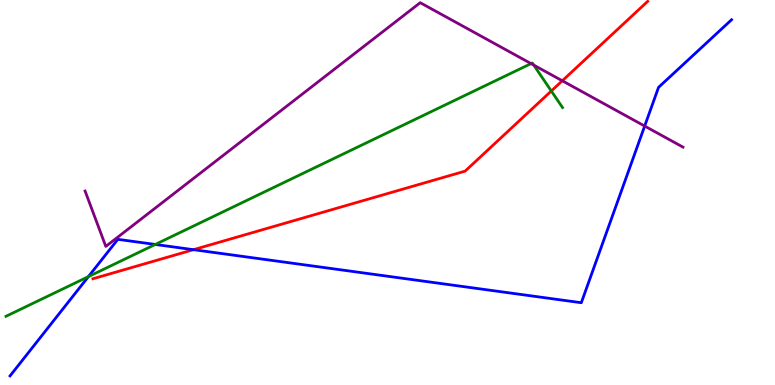[{'lines': ['blue', 'red'], 'intersections': [{'x': 2.5, 'y': 3.51}]}, {'lines': ['green', 'red'], 'intersections': [{'x': 7.11, 'y': 7.64}]}, {'lines': ['purple', 'red'], 'intersections': [{'x': 7.26, 'y': 7.9}]}, {'lines': ['blue', 'green'], 'intersections': [{'x': 1.14, 'y': 2.81}, {'x': 2.0, 'y': 3.65}]}, {'lines': ['blue', 'purple'], 'intersections': [{'x': 8.32, 'y': 6.73}]}, {'lines': ['green', 'purple'], 'intersections': [{'x': 6.85, 'y': 8.35}, {'x': 6.89, 'y': 8.31}]}]